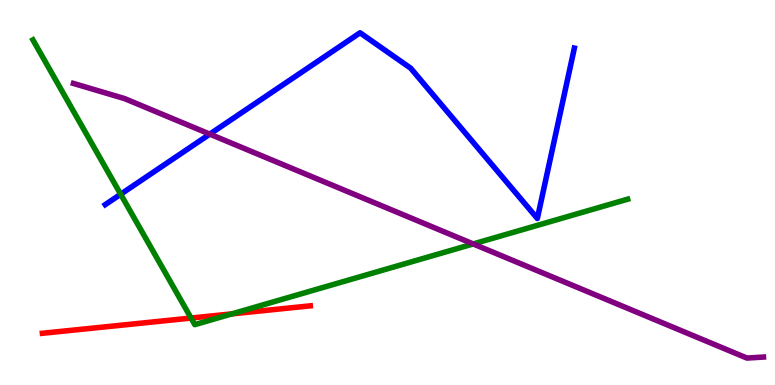[{'lines': ['blue', 'red'], 'intersections': []}, {'lines': ['green', 'red'], 'intersections': [{'x': 2.47, 'y': 1.74}, {'x': 2.99, 'y': 1.85}]}, {'lines': ['purple', 'red'], 'intersections': []}, {'lines': ['blue', 'green'], 'intersections': [{'x': 1.56, 'y': 4.95}]}, {'lines': ['blue', 'purple'], 'intersections': [{'x': 2.71, 'y': 6.52}]}, {'lines': ['green', 'purple'], 'intersections': [{'x': 6.11, 'y': 3.66}]}]